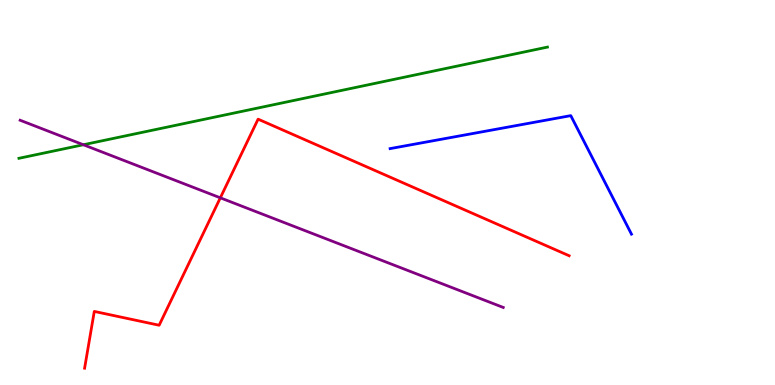[{'lines': ['blue', 'red'], 'intersections': []}, {'lines': ['green', 'red'], 'intersections': []}, {'lines': ['purple', 'red'], 'intersections': [{'x': 2.84, 'y': 4.86}]}, {'lines': ['blue', 'green'], 'intersections': []}, {'lines': ['blue', 'purple'], 'intersections': []}, {'lines': ['green', 'purple'], 'intersections': [{'x': 1.08, 'y': 6.24}]}]